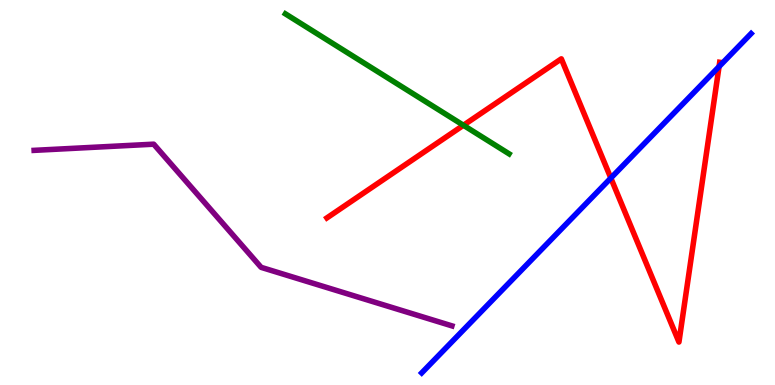[{'lines': ['blue', 'red'], 'intersections': [{'x': 7.88, 'y': 5.37}, {'x': 9.28, 'y': 8.27}]}, {'lines': ['green', 'red'], 'intersections': [{'x': 5.98, 'y': 6.75}]}, {'lines': ['purple', 'red'], 'intersections': []}, {'lines': ['blue', 'green'], 'intersections': []}, {'lines': ['blue', 'purple'], 'intersections': []}, {'lines': ['green', 'purple'], 'intersections': []}]